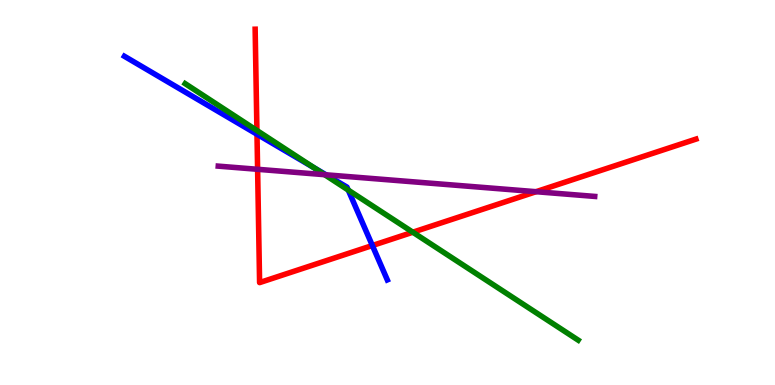[{'lines': ['blue', 'red'], 'intersections': [{'x': 3.32, 'y': 6.51}, {'x': 4.8, 'y': 3.62}]}, {'lines': ['green', 'red'], 'intersections': [{'x': 3.32, 'y': 6.61}, {'x': 5.33, 'y': 3.97}]}, {'lines': ['purple', 'red'], 'intersections': [{'x': 3.32, 'y': 5.6}, {'x': 6.92, 'y': 5.02}]}, {'lines': ['blue', 'green'], 'intersections': [{'x': 4.05, 'y': 5.64}, {'x': 4.49, 'y': 5.06}]}, {'lines': ['blue', 'purple'], 'intersections': [{'x': 4.21, 'y': 5.46}]}, {'lines': ['green', 'purple'], 'intersections': [{'x': 4.19, 'y': 5.46}]}]